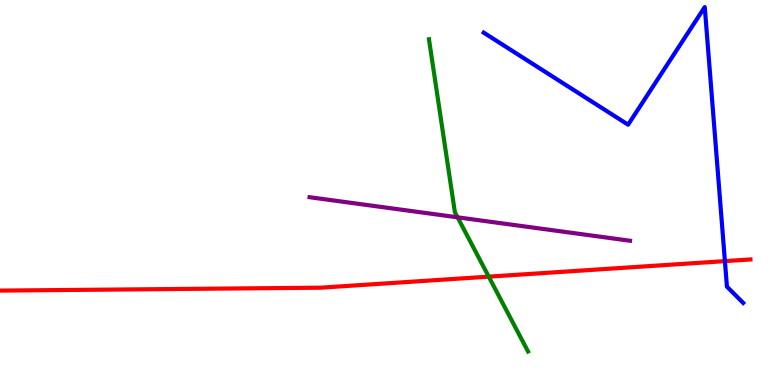[{'lines': ['blue', 'red'], 'intersections': [{'x': 9.35, 'y': 3.22}]}, {'lines': ['green', 'red'], 'intersections': [{'x': 6.31, 'y': 2.81}]}, {'lines': ['purple', 'red'], 'intersections': []}, {'lines': ['blue', 'green'], 'intersections': []}, {'lines': ['blue', 'purple'], 'intersections': []}, {'lines': ['green', 'purple'], 'intersections': [{'x': 5.9, 'y': 4.36}]}]